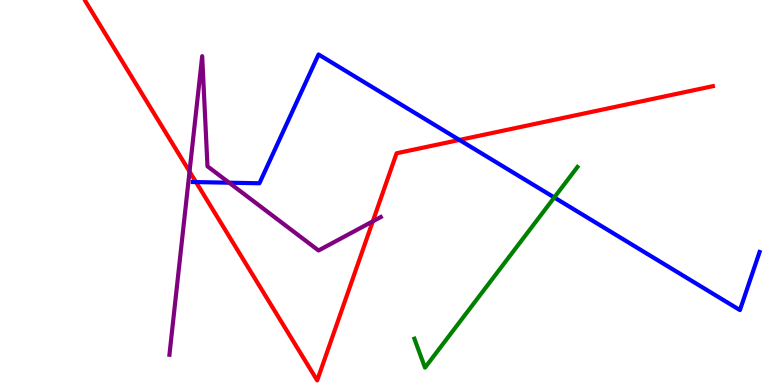[{'lines': ['blue', 'red'], 'intersections': [{'x': 2.53, 'y': 5.27}, {'x': 5.93, 'y': 6.37}]}, {'lines': ['green', 'red'], 'intersections': []}, {'lines': ['purple', 'red'], 'intersections': [{'x': 2.45, 'y': 5.54}, {'x': 4.81, 'y': 4.25}]}, {'lines': ['blue', 'green'], 'intersections': [{'x': 7.15, 'y': 4.87}]}, {'lines': ['blue', 'purple'], 'intersections': [{'x': 2.96, 'y': 5.25}]}, {'lines': ['green', 'purple'], 'intersections': []}]